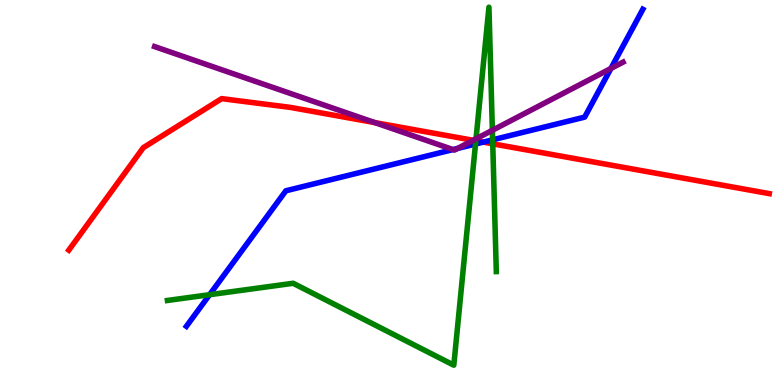[{'lines': ['blue', 'red'], 'intersections': [{'x': 6.24, 'y': 6.31}]}, {'lines': ['green', 'red'], 'intersections': [{'x': 6.14, 'y': 6.34}, {'x': 6.36, 'y': 6.26}]}, {'lines': ['purple', 'red'], 'intersections': [{'x': 4.84, 'y': 6.82}, {'x': 6.11, 'y': 6.36}]}, {'lines': ['blue', 'green'], 'intersections': [{'x': 2.7, 'y': 2.35}, {'x': 6.14, 'y': 6.26}, {'x': 6.36, 'y': 6.37}]}, {'lines': ['blue', 'purple'], 'intersections': [{'x': 5.85, 'y': 6.11}, {'x': 5.9, 'y': 6.14}, {'x': 7.88, 'y': 8.22}]}, {'lines': ['green', 'purple'], 'intersections': [{'x': 6.14, 'y': 6.39}, {'x': 6.35, 'y': 6.62}]}]